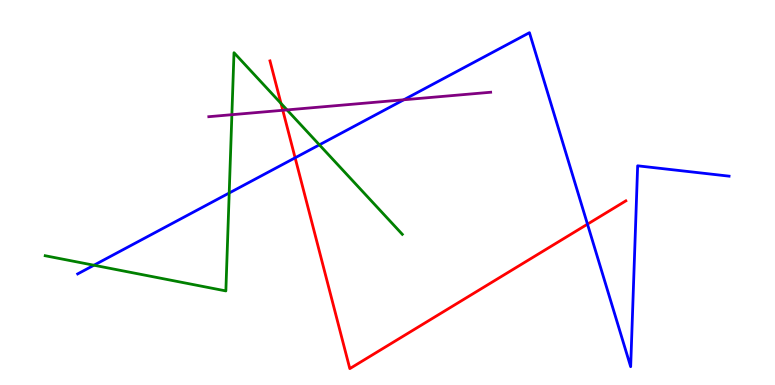[{'lines': ['blue', 'red'], 'intersections': [{'x': 3.81, 'y': 5.9}, {'x': 7.58, 'y': 4.18}]}, {'lines': ['green', 'red'], 'intersections': [{'x': 3.63, 'y': 7.31}]}, {'lines': ['purple', 'red'], 'intersections': [{'x': 3.65, 'y': 7.14}]}, {'lines': ['blue', 'green'], 'intersections': [{'x': 1.21, 'y': 3.11}, {'x': 2.96, 'y': 4.99}, {'x': 4.12, 'y': 6.24}]}, {'lines': ['blue', 'purple'], 'intersections': [{'x': 5.21, 'y': 7.41}]}, {'lines': ['green', 'purple'], 'intersections': [{'x': 2.99, 'y': 7.02}, {'x': 3.7, 'y': 7.15}]}]